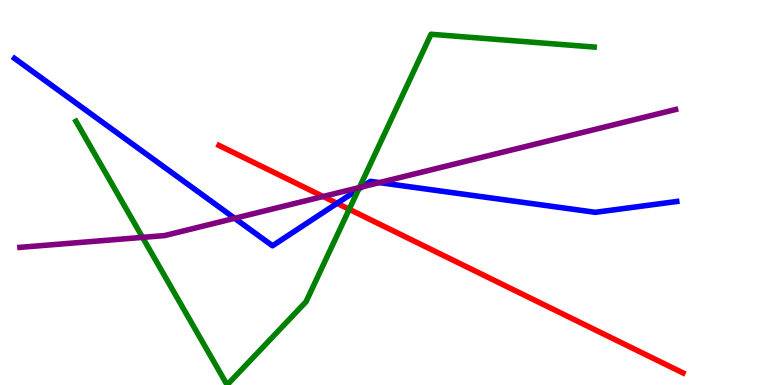[{'lines': ['blue', 'red'], 'intersections': [{'x': 4.35, 'y': 4.72}]}, {'lines': ['green', 'red'], 'intersections': [{'x': 4.51, 'y': 4.56}]}, {'lines': ['purple', 'red'], 'intersections': [{'x': 4.17, 'y': 4.9}]}, {'lines': ['blue', 'green'], 'intersections': [{'x': 4.63, 'y': 5.09}]}, {'lines': ['blue', 'purple'], 'intersections': [{'x': 3.03, 'y': 4.33}, {'x': 4.67, 'y': 5.15}, {'x': 4.9, 'y': 5.26}]}, {'lines': ['green', 'purple'], 'intersections': [{'x': 1.84, 'y': 3.83}, {'x': 4.64, 'y': 5.13}]}]